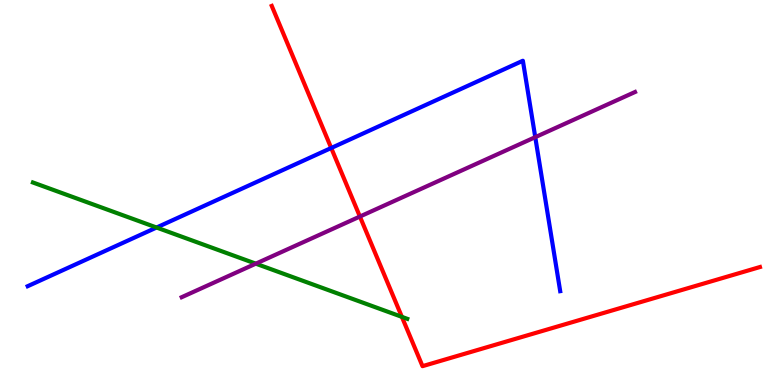[{'lines': ['blue', 'red'], 'intersections': [{'x': 4.27, 'y': 6.16}]}, {'lines': ['green', 'red'], 'intersections': [{'x': 5.19, 'y': 1.77}]}, {'lines': ['purple', 'red'], 'intersections': [{'x': 4.64, 'y': 4.38}]}, {'lines': ['blue', 'green'], 'intersections': [{'x': 2.02, 'y': 4.09}]}, {'lines': ['blue', 'purple'], 'intersections': [{'x': 6.91, 'y': 6.44}]}, {'lines': ['green', 'purple'], 'intersections': [{'x': 3.3, 'y': 3.15}]}]